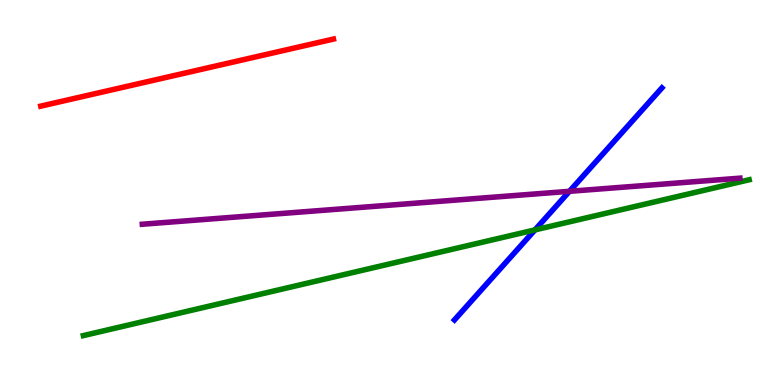[{'lines': ['blue', 'red'], 'intersections': []}, {'lines': ['green', 'red'], 'intersections': []}, {'lines': ['purple', 'red'], 'intersections': []}, {'lines': ['blue', 'green'], 'intersections': [{'x': 6.9, 'y': 4.03}]}, {'lines': ['blue', 'purple'], 'intersections': [{'x': 7.35, 'y': 5.03}]}, {'lines': ['green', 'purple'], 'intersections': []}]